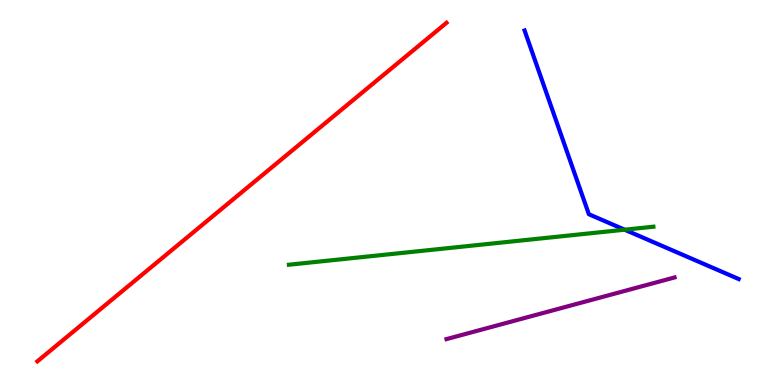[{'lines': ['blue', 'red'], 'intersections': []}, {'lines': ['green', 'red'], 'intersections': []}, {'lines': ['purple', 'red'], 'intersections': []}, {'lines': ['blue', 'green'], 'intersections': [{'x': 8.06, 'y': 4.03}]}, {'lines': ['blue', 'purple'], 'intersections': []}, {'lines': ['green', 'purple'], 'intersections': []}]